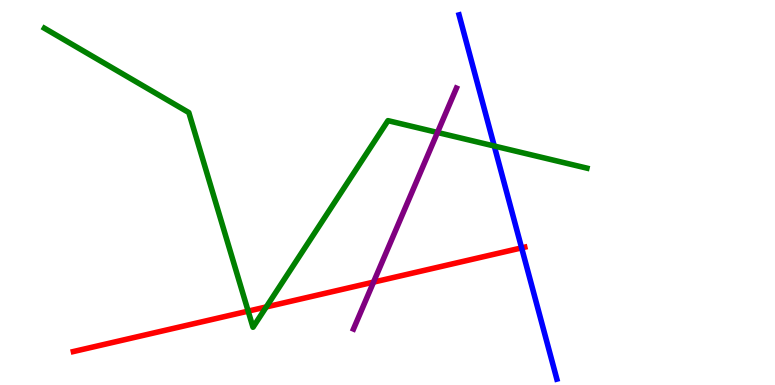[{'lines': ['blue', 'red'], 'intersections': [{'x': 6.73, 'y': 3.56}]}, {'lines': ['green', 'red'], 'intersections': [{'x': 3.2, 'y': 1.92}, {'x': 3.44, 'y': 2.03}]}, {'lines': ['purple', 'red'], 'intersections': [{'x': 4.82, 'y': 2.67}]}, {'lines': ['blue', 'green'], 'intersections': [{'x': 6.38, 'y': 6.21}]}, {'lines': ['blue', 'purple'], 'intersections': []}, {'lines': ['green', 'purple'], 'intersections': [{'x': 5.64, 'y': 6.56}]}]